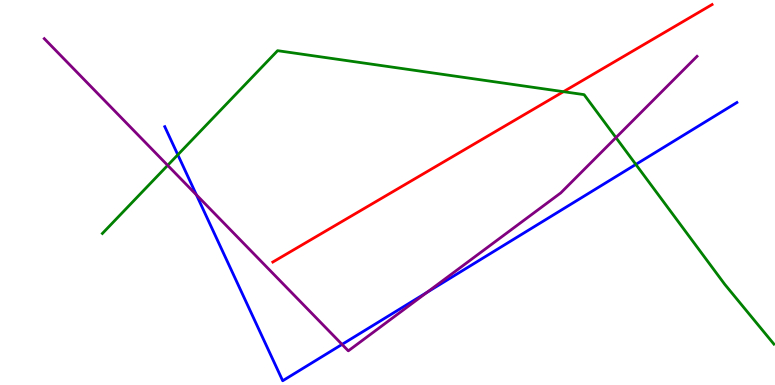[{'lines': ['blue', 'red'], 'intersections': []}, {'lines': ['green', 'red'], 'intersections': [{'x': 7.27, 'y': 7.62}]}, {'lines': ['purple', 'red'], 'intersections': []}, {'lines': ['blue', 'green'], 'intersections': [{'x': 2.29, 'y': 5.98}, {'x': 8.2, 'y': 5.73}]}, {'lines': ['blue', 'purple'], 'intersections': [{'x': 2.53, 'y': 4.94}, {'x': 4.41, 'y': 1.05}, {'x': 5.51, 'y': 2.41}]}, {'lines': ['green', 'purple'], 'intersections': [{'x': 2.16, 'y': 5.7}, {'x': 7.95, 'y': 6.43}]}]